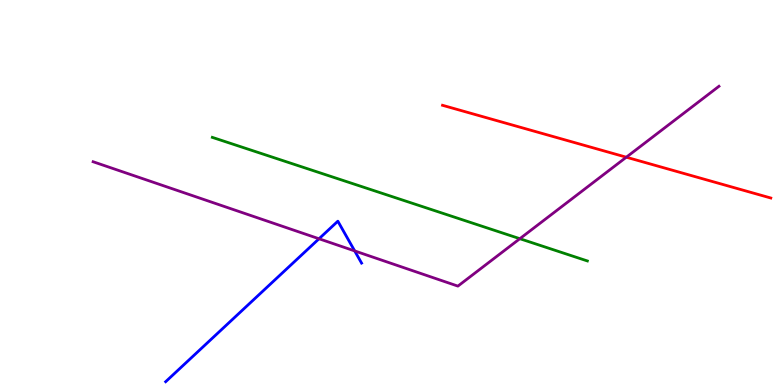[{'lines': ['blue', 'red'], 'intersections': []}, {'lines': ['green', 'red'], 'intersections': []}, {'lines': ['purple', 'red'], 'intersections': [{'x': 8.08, 'y': 5.92}]}, {'lines': ['blue', 'green'], 'intersections': []}, {'lines': ['blue', 'purple'], 'intersections': [{'x': 4.12, 'y': 3.8}, {'x': 4.58, 'y': 3.48}]}, {'lines': ['green', 'purple'], 'intersections': [{'x': 6.71, 'y': 3.8}]}]